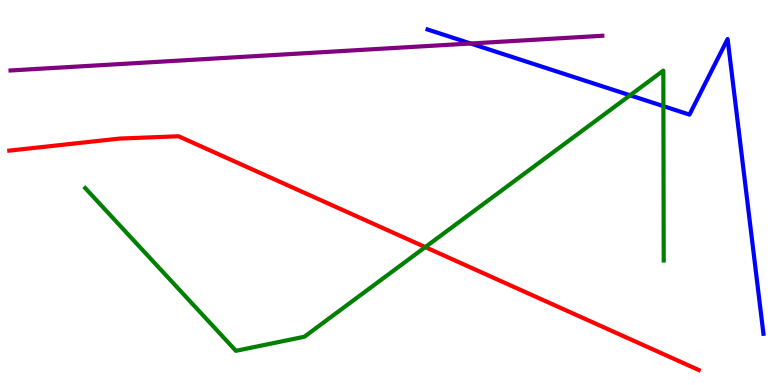[{'lines': ['blue', 'red'], 'intersections': []}, {'lines': ['green', 'red'], 'intersections': [{'x': 5.49, 'y': 3.58}]}, {'lines': ['purple', 'red'], 'intersections': []}, {'lines': ['blue', 'green'], 'intersections': [{'x': 8.13, 'y': 7.52}, {'x': 8.56, 'y': 7.24}]}, {'lines': ['blue', 'purple'], 'intersections': [{'x': 6.07, 'y': 8.87}]}, {'lines': ['green', 'purple'], 'intersections': []}]